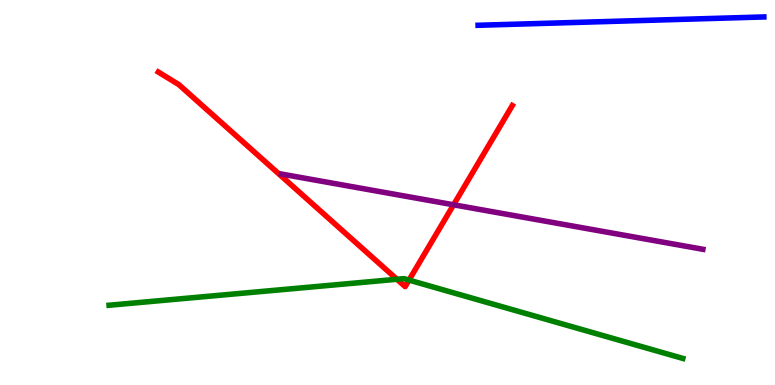[{'lines': ['blue', 'red'], 'intersections': []}, {'lines': ['green', 'red'], 'intersections': [{'x': 5.12, 'y': 2.75}, {'x': 5.28, 'y': 2.72}]}, {'lines': ['purple', 'red'], 'intersections': [{'x': 5.85, 'y': 4.68}]}, {'lines': ['blue', 'green'], 'intersections': []}, {'lines': ['blue', 'purple'], 'intersections': []}, {'lines': ['green', 'purple'], 'intersections': []}]